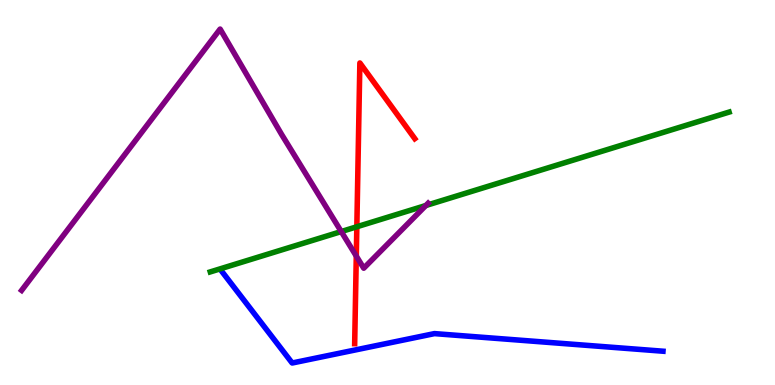[{'lines': ['blue', 'red'], 'intersections': []}, {'lines': ['green', 'red'], 'intersections': [{'x': 4.6, 'y': 4.11}]}, {'lines': ['purple', 'red'], 'intersections': [{'x': 4.6, 'y': 3.35}]}, {'lines': ['blue', 'green'], 'intersections': []}, {'lines': ['blue', 'purple'], 'intersections': []}, {'lines': ['green', 'purple'], 'intersections': [{'x': 4.4, 'y': 3.99}, {'x': 5.5, 'y': 4.66}]}]